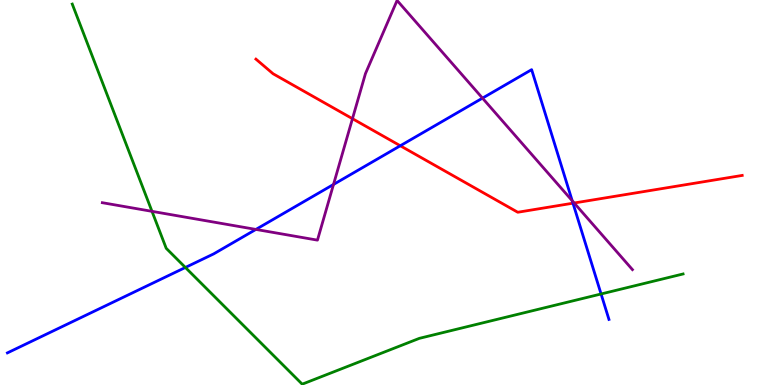[{'lines': ['blue', 'red'], 'intersections': [{'x': 5.17, 'y': 6.21}, {'x': 7.39, 'y': 4.72}]}, {'lines': ['green', 'red'], 'intersections': []}, {'lines': ['purple', 'red'], 'intersections': [{'x': 4.55, 'y': 6.92}, {'x': 7.41, 'y': 4.73}]}, {'lines': ['blue', 'green'], 'intersections': [{'x': 2.39, 'y': 3.05}, {'x': 7.76, 'y': 2.36}]}, {'lines': ['blue', 'purple'], 'intersections': [{'x': 3.3, 'y': 4.04}, {'x': 4.3, 'y': 5.21}, {'x': 6.23, 'y': 7.45}, {'x': 7.38, 'y': 4.79}]}, {'lines': ['green', 'purple'], 'intersections': [{'x': 1.96, 'y': 4.51}]}]